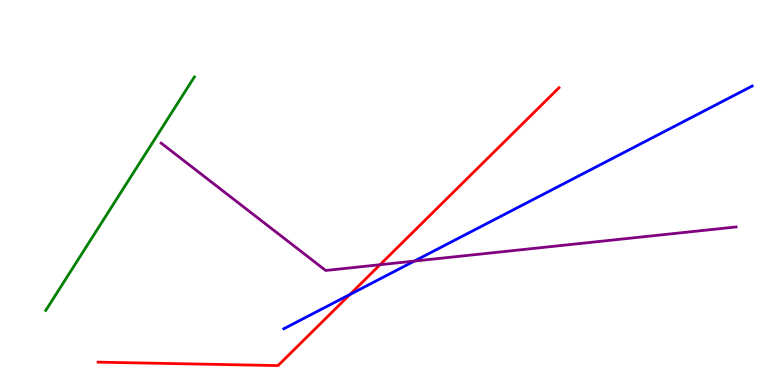[{'lines': ['blue', 'red'], 'intersections': [{'x': 4.52, 'y': 2.35}]}, {'lines': ['green', 'red'], 'intersections': []}, {'lines': ['purple', 'red'], 'intersections': [{'x': 4.9, 'y': 3.12}]}, {'lines': ['blue', 'green'], 'intersections': []}, {'lines': ['blue', 'purple'], 'intersections': [{'x': 5.35, 'y': 3.22}]}, {'lines': ['green', 'purple'], 'intersections': []}]